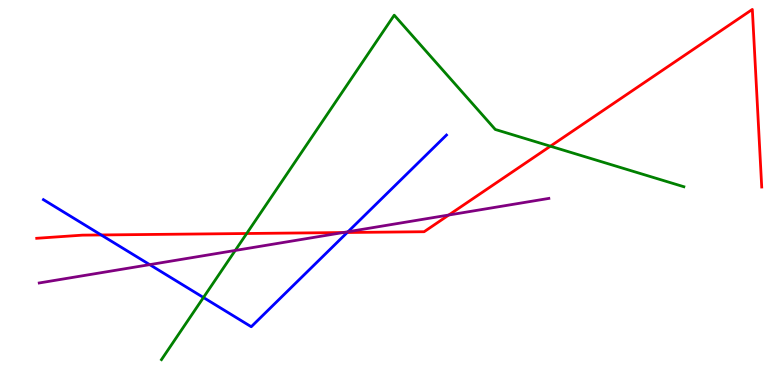[{'lines': ['blue', 'red'], 'intersections': [{'x': 1.31, 'y': 3.9}, {'x': 4.48, 'y': 3.96}]}, {'lines': ['green', 'red'], 'intersections': [{'x': 3.18, 'y': 3.94}, {'x': 7.1, 'y': 6.2}]}, {'lines': ['purple', 'red'], 'intersections': [{'x': 4.43, 'y': 3.96}, {'x': 5.79, 'y': 4.42}]}, {'lines': ['blue', 'green'], 'intersections': [{'x': 2.63, 'y': 2.27}]}, {'lines': ['blue', 'purple'], 'intersections': [{'x': 1.93, 'y': 3.13}, {'x': 4.49, 'y': 3.98}]}, {'lines': ['green', 'purple'], 'intersections': [{'x': 3.04, 'y': 3.49}]}]